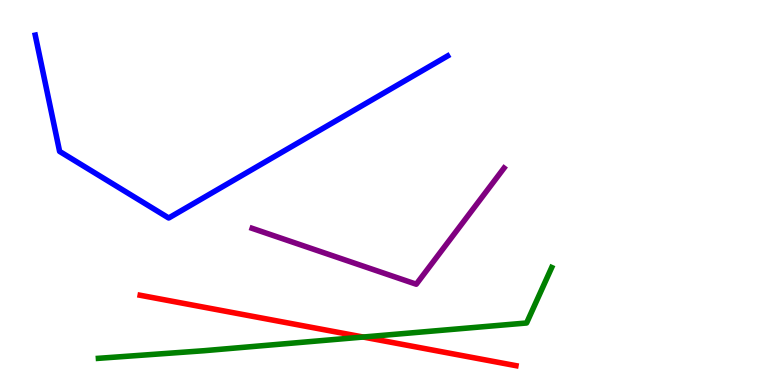[{'lines': ['blue', 'red'], 'intersections': []}, {'lines': ['green', 'red'], 'intersections': [{'x': 4.69, 'y': 1.25}]}, {'lines': ['purple', 'red'], 'intersections': []}, {'lines': ['blue', 'green'], 'intersections': []}, {'lines': ['blue', 'purple'], 'intersections': []}, {'lines': ['green', 'purple'], 'intersections': []}]